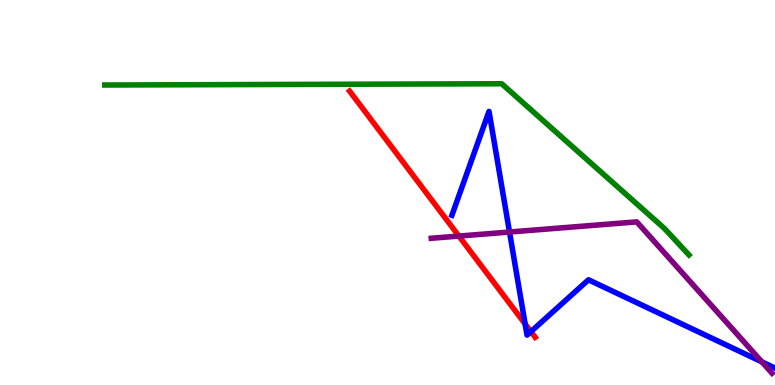[{'lines': ['blue', 'red'], 'intersections': [{'x': 6.78, 'y': 1.59}, {'x': 6.85, 'y': 1.39}]}, {'lines': ['green', 'red'], 'intersections': []}, {'lines': ['purple', 'red'], 'intersections': [{'x': 5.92, 'y': 3.87}]}, {'lines': ['blue', 'green'], 'intersections': []}, {'lines': ['blue', 'purple'], 'intersections': [{'x': 6.57, 'y': 3.97}, {'x': 9.83, 'y': 0.601}]}, {'lines': ['green', 'purple'], 'intersections': []}]